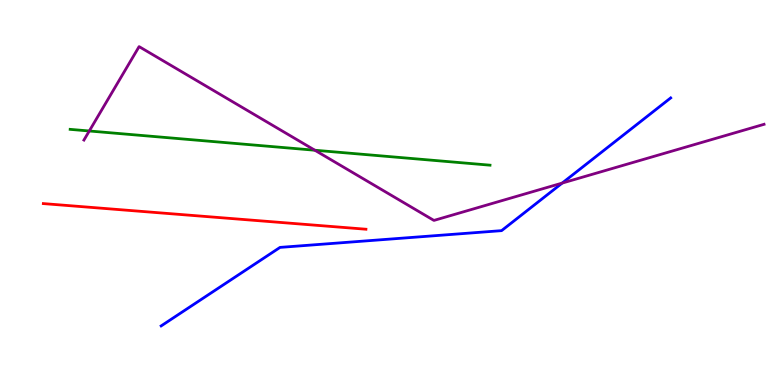[{'lines': ['blue', 'red'], 'intersections': []}, {'lines': ['green', 'red'], 'intersections': []}, {'lines': ['purple', 'red'], 'intersections': []}, {'lines': ['blue', 'green'], 'intersections': []}, {'lines': ['blue', 'purple'], 'intersections': [{'x': 7.25, 'y': 5.24}]}, {'lines': ['green', 'purple'], 'intersections': [{'x': 1.15, 'y': 6.6}, {'x': 4.06, 'y': 6.1}]}]